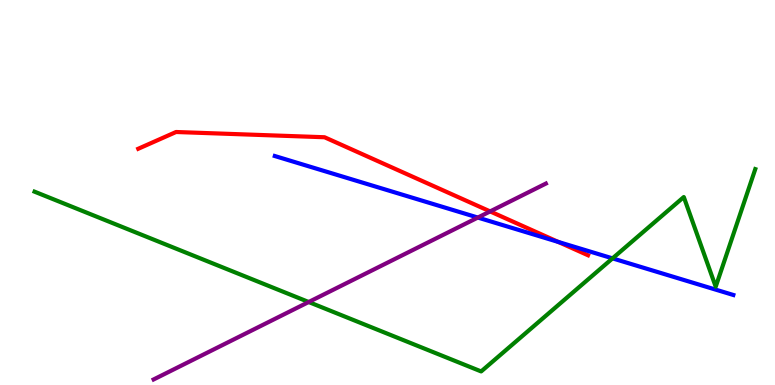[{'lines': ['blue', 'red'], 'intersections': [{'x': 7.2, 'y': 3.72}]}, {'lines': ['green', 'red'], 'intersections': []}, {'lines': ['purple', 'red'], 'intersections': [{'x': 6.32, 'y': 4.51}]}, {'lines': ['blue', 'green'], 'intersections': [{'x': 7.9, 'y': 3.29}]}, {'lines': ['blue', 'purple'], 'intersections': [{'x': 6.17, 'y': 4.35}]}, {'lines': ['green', 'purple'], 'intersections': [{'x': 3.98, 'y': 2.16}]}]